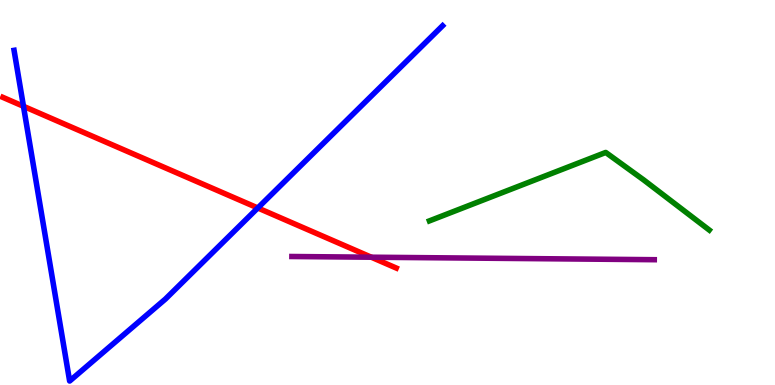[{'lines': ['blue', 'red'], 'intersections': [{'x': 0.303, 'y': 7.24}, {'x': 3.33, 'y': 4.6}]}, {'lines': ['green', 'red'], 'intersections': []}, {'lines': ['purple', 'red'], 'intersections': [{'x': 4.79, 'y': 3.32}]}, {'lines': ['blue', 'green'], 'intersections': []}, {'lines': ['blue', 'purple'], 'intersections': []}, {'lines': ['green', 'purple'], 'intersections': []}]